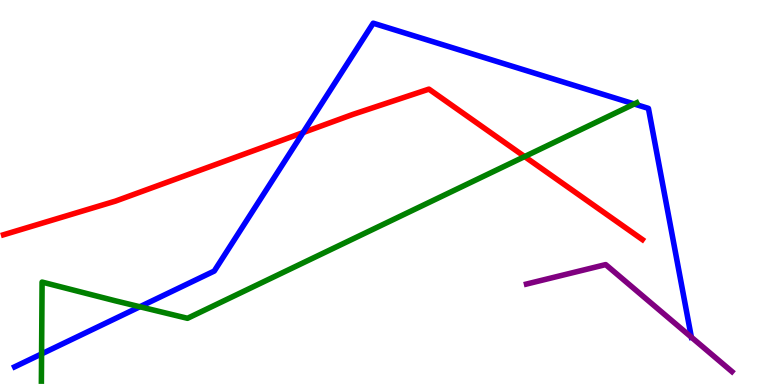[{'lines': ['blue', 'red'], 'intersections': [{'x': 3.91, 'y': 6.56}]}, {'lines': ['green', 'red'], 'intersections': [{'x': 6.77, 'y': 5.93}]}, {'lines': ['purple', 'red'], 'intersections': []}, {'lines': ['blue', 'green'], 'intersections': [{'x': 0.537, 'y': 0.807}, {'x': 1.8, 'y': 2.03}, {'x': 8.18, 'y': 7.3}]}, {'lines': ['blue', 'purple'], 'intersections': [{'x': 8.92, 'y': 1.24}]}, {'lines': ['green', 'purple'], 'intersections': []}]